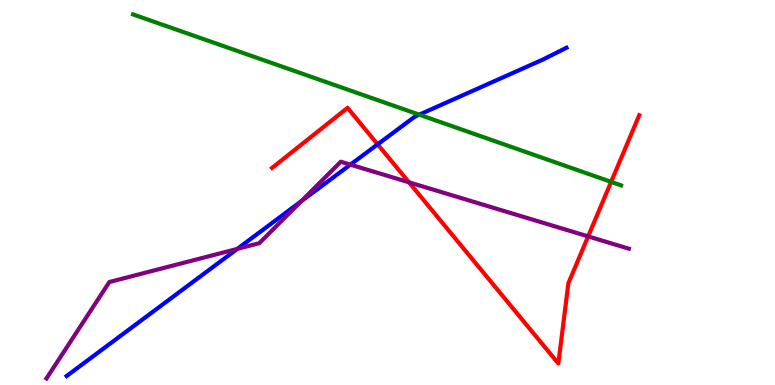[{'lines': ['blue', 'red'], 'intersections': [{'x': 4.87, 'y': 6.25}]}, {'lines': ['green', 'red'], 'intersections': [{'x': 7.89, 'y': 5.28}]}, {'lines': ['purple', 'red'], 'intersections': [{'x': 5.28, 'y': 5.26}, {'x': 7.59, 'y': 3.86}]}, {'lines': ['blue', 'green'], 'intersections': [{'x': 5.41, 'y': 7.02}]}, {'lines': ['blue', 'purple'], 'intersections': [{'x': 3.06, 'y': 3.53}, {'x': 3.89, 'y': 4.77}, {'x': 4.52, 'y': 5.72}]}, {'lines': ['green', 'purple'], 'intersections': []}]